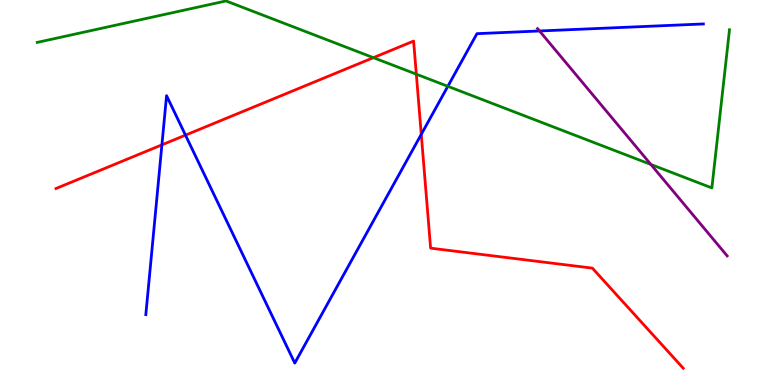[{'lines': ['blue', 'red'], 'intersections': [{'x': 2.09, 'y': 6.24}, {'x': 2.39, 'y': 6.49}, {'x': 5.44, 'y': 6.51}]}, {'lines': ['green', 'red'], 'intersections': [{'x': 4.82, 'y': 8.5}, {'x': 5.37, 'y': 8.07}]}, {'lines': ['purple', 'red'], 'intersections': []}, {'lines': ['blue', 'green'], 'intersections': [{'x': 5.78, 'y': 7.76}]}, {'lines': ['blue', 'purple'], 'intersections': [{'x': 6.96, 'y': 9.2}]}, {'lines': ['green', 'purple'], 'intersections': [{'x': 8.4, 'y': 5.73}]}]